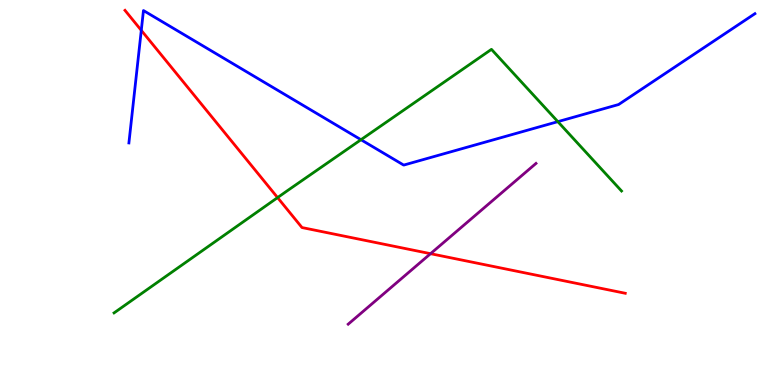[{'lines': ['blue', 'red'], 'intersections': [{'x': 1.82, 'y': 9.21}]}, {'lines': ['green', 'red'], 'intersections': [{'x': 3.58, 'y': 4.87}]}, {'lines': ['purple', 'red'], 'intersections': [{'x': 5.56, 'y': 3.41}]}, {'lines': ['blue', 'green'], 'intersections': [{'x': 4.66, 'y': 6.37}, {'x': 7.2, 'y': 6.84}]}, {'lines': ['blue', 'purple'], 'intersections': []}, {'lines': ['green', 'purple'], 'intersections': []}]